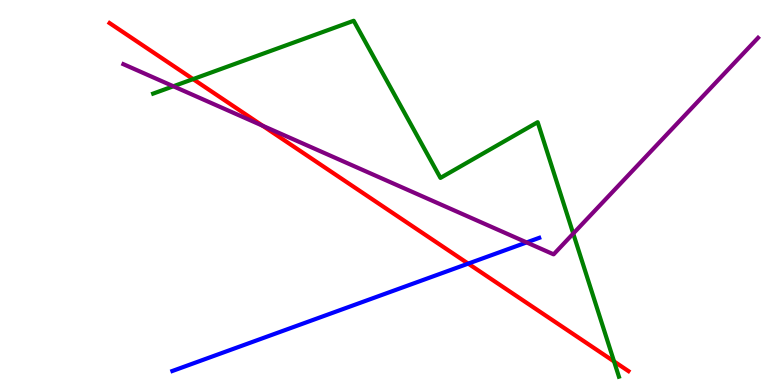[{'lines': ['blue', 'red'], 'intersections': [{'x': 6.04, 'y': 3.15}]}, {'lines': ['green', 'red'], 'intersections': [{'x': 2.49, 'y': 7.95}, {'x': 7.92, 'y': 0.612}]}, {'lines': ['purple', 'red'], 'intersections': [{'x': 3.39, 'y': 6.73}]}, {'lines': ['blue', 'green'], 'intersections': []}, {'lines': ['blue', 'purple'], 'intersections': [{'x': 6.8, 'y': 3.7}]}, {'lines': ['green', 'purple'], 'intersections': [{'x': 2.24, 'y': 7.76}, {'x': 7.4, 'y': 3.93}]}]